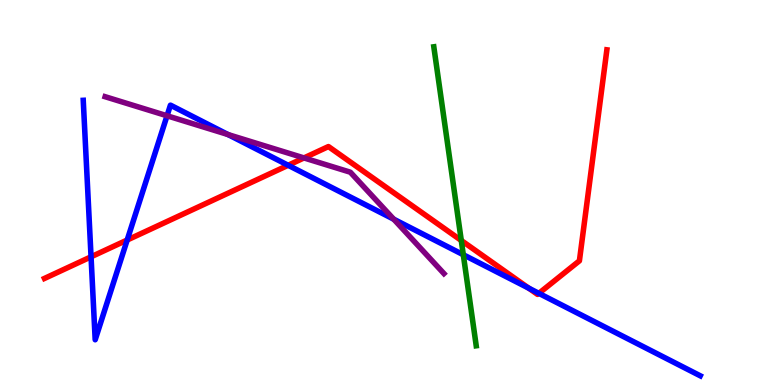[{'lines': ['blue', 'red'], 'intersections': [{'x': 1.17, 'y': 3.33}, {'x': 1.64, 'y': 3.77}, {'x': 3.72, 'y': 5.71}, {'x': 6.82, 'y': 2.51}, {'x': 6.95, 'y': 2.38}]}, {'lines': ['green', 'red'], 'intersections': [{'x': 5.95, 'y': 3.75}]}, {'lines': ['purple', 'red'], 'intersections': [{'x': 3.92, 'y': 5.9}]}, {'lines': ['blue', 'green'], 'intersections': [{'x': 5.98, 'y': 3.38}]}, {'lines': ['blue', 'purple'], 'intersections': [{'x': 2.16, 'y': 6.99}, {'x': 2.94, 'y': 6.51}, {'x': 5.08, 'y': 4.31}]}, {'lines': ['green', 'purple'], 'intersections': []}]